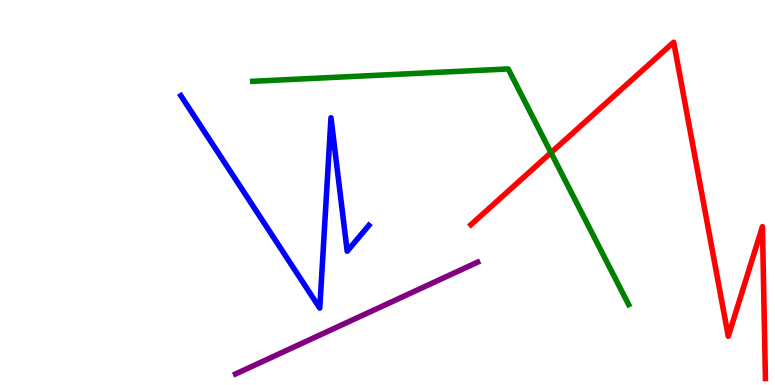[{'lines': ['blue', 'red'], 'intersections': []}, {'lines': ['green', 'red'], 'intersections': [{'x': 7.11, 'y': 6.03}]}, {'lines': ['purple', 'red'], 'intersections': []}, {'lines': ['blue', 'green'], 'intersections': []}, {'lines': ['blue', 'purple'], 'intersections': []}, {'lines': ['green', 'purple'], 'intersections': []}]